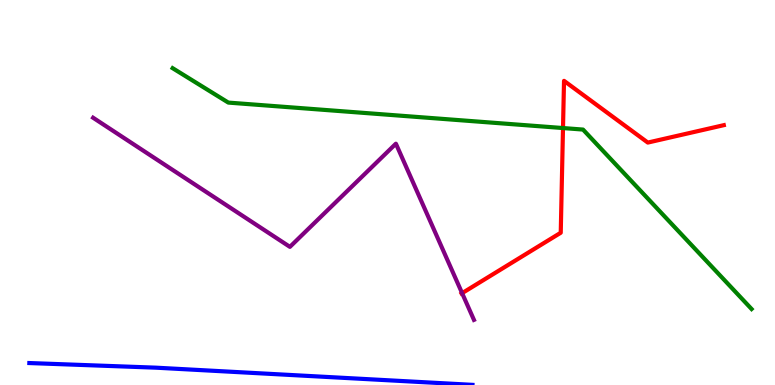[{'lines': ['blue', 'red'], 'intersections': []}, {'lines': ['green', 'red'], 'intersections': [{'x': 7.26, 'y': 6.67}]}, {'lines': ['purple', 'red'], 'intersections': [{'x': 5.96, 'y': 2.39}]}, {'lines': ['blue', 'green'], 'intersections': []}, {'lines': ['blue', 'purple'], 'intersections': []}, {'lines': ['green', 'purple'], 'intersections': []}]